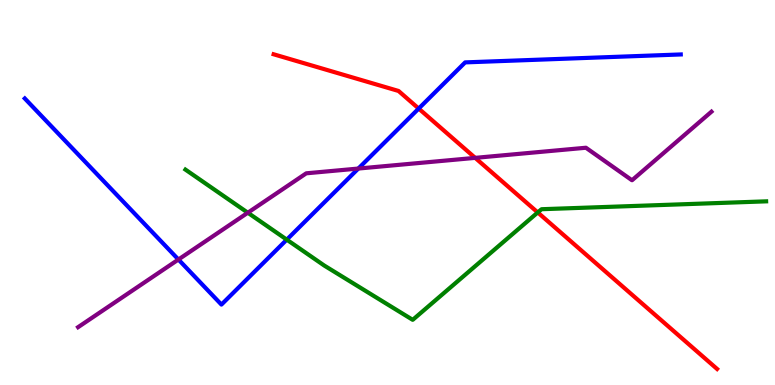[{'lines': ['blue', 'red'], 'intersections': [{'x': 5.4, 'y': 7.18}]}, {'lines': ['green', 'red'], 'intersections': [{'x': 6.94, 'y': 4.48}]}, {'lines': ['purple', 'red'], 'intersections': [{'x': 6.13, 'y': 5.9}]}, {'lines': ['blue', 'green'], 'intersections': [{'x': 3.7, 'y': 3.78}]}, {'lines': ['blue', 'purple'], 'intersections': [{'x': 2.3, 'y': 3.26}, {'x': 4.62, 'y': 5.62}]}, {'lines': ['green', 'purple'], 'intersections': [{'x': 3.2, 'y': 4.47}]}]